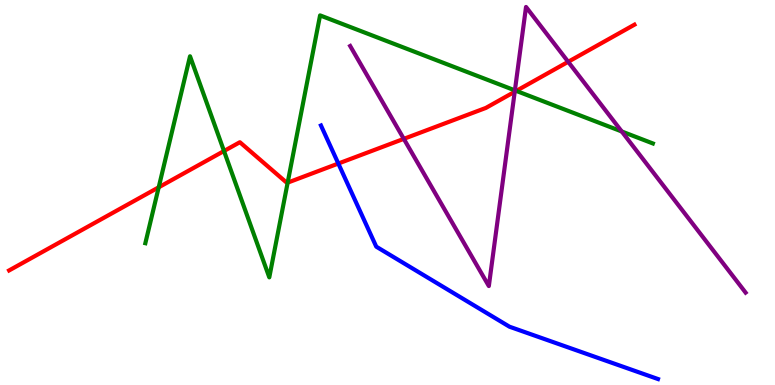[{'lines': ['blue', 'red'], 'intersections': [{'x': 4.37, 'y': 5.75}]}, {'lines': ['green', 'red'], 'intersections': [{'x': 2.05, 'y': 5.13}, {'x': 2.89, 'y': 6.08}, {'x': 3.71, 'y': 5.26}, {'x': 6.66, 'y': 7.64}]}, {'lines': ['purple', 'red'], 'intersections': [{'x': 5.21, 'y': 6.39}, {'x': 6.64, 'y': 7.62}, {'x': 7.33, 'y': 8.39}]}, {'lines': ['blue', 'green'], 'intersections': []}, {'lines': ['blue', 'purple'], 'intersections': []}, {'lines': ['green', 'purple'], 'intersections': [{'x': 6.64, 'y': 7.65}, {'x': 8.02, 'y': 6.59}]}]